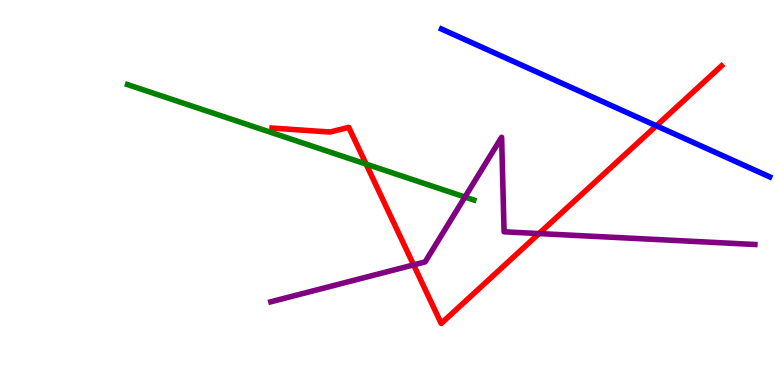[{'lines': ['blue', 'red'], 'intersections': [{'x': 8.47, 'y': 6.73}]}, {'lines': ['green', 'red'], 'intersections': [{'x': 4.72, 'y': 5.74}]}, {'lines': ['purple', 'red'], 'intersections': [{'x': 5.34, 'y': 3.12}, {'x': 6.96, 'y': 3.93}]}, {'lines': ['blue', 'green'], 'intersections': []}, {'lines': ['blue', 'purple'], 'intersections': []}, {'lines': ['green', 'purple'], 'intersections': [{'x': 6.0, 'y': 4.88}]}]